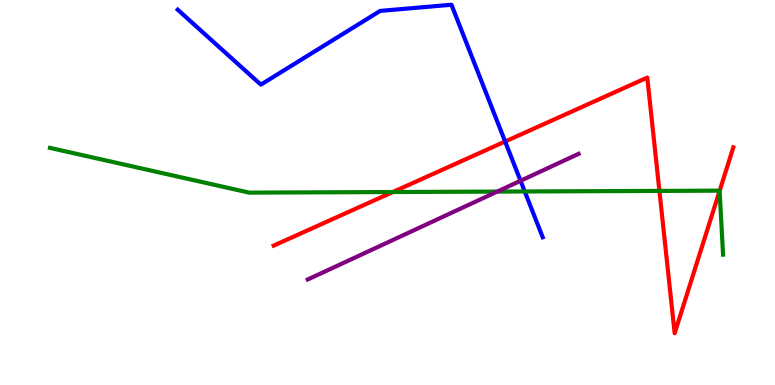[{'lines': ['blue', 'red'], 'intersections': [{'x': 6.52, 'y': 6.32}]}, {'lines': ['green', 'red'], 'intersections': [{'x': 5.07, 'y': 5.01}, {'x': 8.51, 'y': 5.04}, {'x': 9.29, 'y': 5.04}]}, {'lines': ['purple', 'red'], 'intersections': []}, {'lines': ['blue', 'green'], 'intersections': [{'x': 6.77, 'y': 5.03}]}, {'lines': ['blue', 'purple'], 'intersections': [{'x': 6.72, 'y': 5.3}]}, {'lines': ['green', 'purple'], 'intersections': [{'x': 6.42, 'y': 5.02}]}]